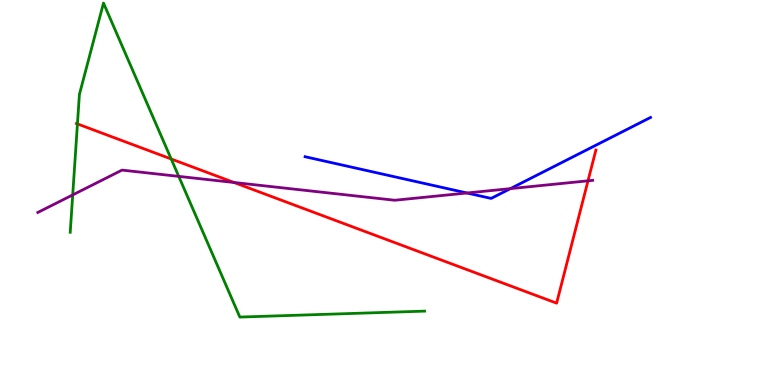[{'lines': ['blue', 'red'], 'intersections': []}, {'lines': ['green', 'red'], 'intersections': [{'x': 0.999, 'y': 6.78}, {'x': 2.21, 'y': 5.87}]}, {'lines': ['purple', 'red'], 'intersections': [{'x': 3.02, 'y': 5.26}, {'x': 7.59, 'y': 5.3}]}, {'lines': ['blue', 'green'], 'intersections': []}, {'lines': ['blue', 'purple'], 'intersections': [{'x': 6.03, 'y': 4.99}, {'x': 6.59, 'y': 5.1}]}, {'lines': ['green', 'purple'], 'intersections': [{'x': 0.938, 'y': 4.94}, {'x': 2.31, 'y': 5.42}]}]